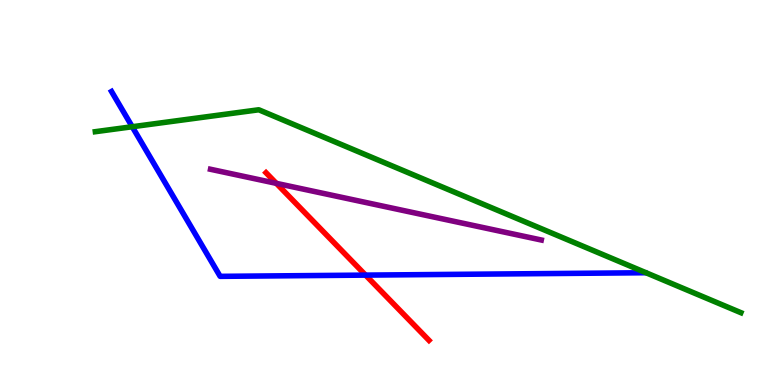[{'lines': ['blue', 'red'], 'intersections': [{'x': 4.72, 'y': 2.85}]}, {'lines': ['green', 'red'], 'intersections': []}, {'lines': ['purple', 'red'], 'intersections': [{'x': 3.57, 'y': 5.24}]}, {'lines': ['blue', 'green'], 'intersections': [{'x': 1.71, 'y': 6.71}]}, {'lines': ['blue', 'purple'], 'intersections': []}, {'lines': ['green', 'purple'], 'intersections': []}]